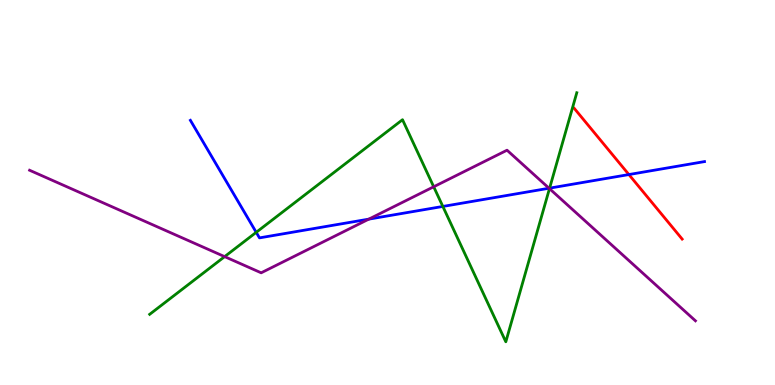[{'lines': ['blue', 'red'], 'intersections': [{'x': 8.11, 'y': 5.47}]}, {'lines': ['green', 'red'], 'intersections': []}, {'lines': ['purple', 'red'], 'intersections': []}, {'lines': ['blue', 'green'], 'intersections': [{'x': 3.31, 'y': 3.97}, {'x': 5.71, 'y': 4.64}, {'x': 7.09, 'y': 5.11}]}, {'lines': ['blue', 'purple'], 'intersections': [{'x': 4.76, 'y': 4.31}, {'x': 7.08, 'y': 5.11}]}, {'lines': ['green', 'purple'], 'intersections': [{'x': 2.9, 'y': 3.33}, {'x': 5.6, 'y': 5.15}, {'x': 7.09, 'y': 5.1}]}]